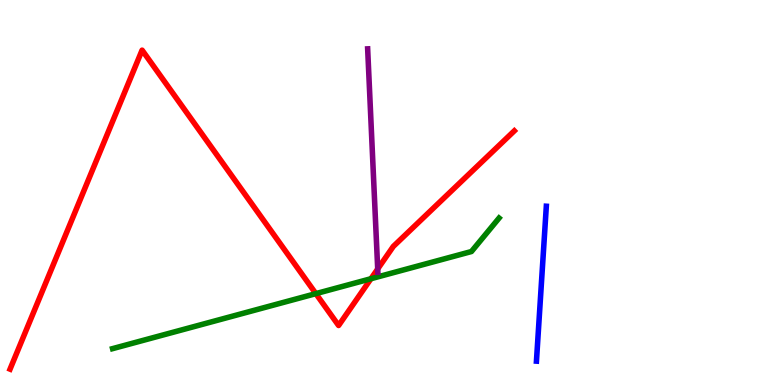[{'lines': ['blue', 'red'], 'intersections': []}, {'lines': ['green', 'red'], 'intersections': [{'x': 4.08, 'y': 2.37}, {'x': 4.79, 'y': 2.76}]}, {'lines': ['purple', 'red'], 'intersections': [{'x': 4.87, 'y': 3.01}]}, {'lines': ['blue', 'green'], 'intersections': []}, {'lines': ['blue', 'purple'], 'intersections': []}, {'lines': ['green', 'purple'], 'intersections': []}]